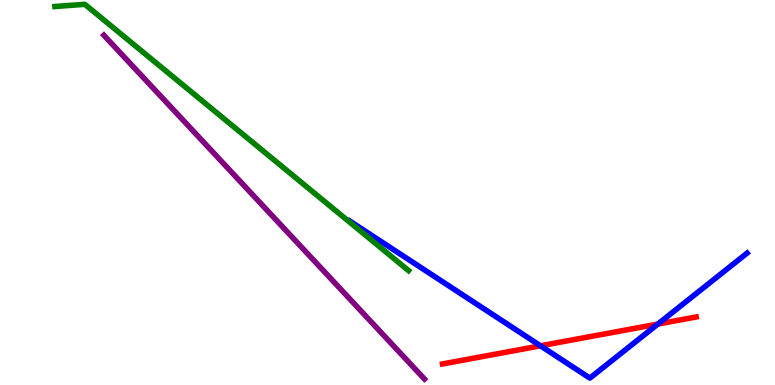[{'lines': ['blue', 'red'], 'intersections': [{'x': 6.97, 'y': 1.02}, {'x': 8.49, 'y': 1.58}]}, {'lines': ['green', 'red'], 'intersections': []}, {'lines': ['purple', 'red'], 'intersections': []}, {'lines': ['blue', 'green'], 'intersections': []}, {'lines': ['blue', 'purple'], 'intersections': []}, {'lines': ['green', 'purple'], 'intersections': []}]